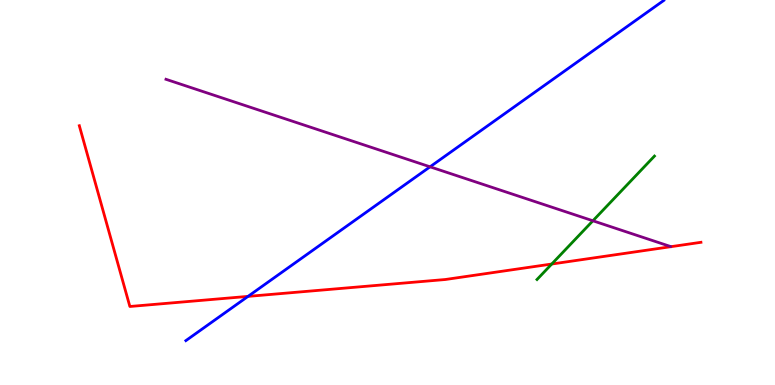[{'lines': ['blue', 'red'], 'intersections': [{'x': 3.2, 'y': 2.3}]}, {'lines': ['green', 'red'], 'intersections': [{'x': 7.12, 'y': 3.14}]}, {'lines': ['purple', 'red'], 'intersections': []}, {'lines': ['blue', 'green'], 'intersections': []}, {'lines': ['blue', 'purple'], 'intersections': [{'x': 5.55, 'y': 5.67}]}, {'lines': ['green', 'purple'], 'intersections': [{'x': 7.65, 'y': 4.27}]}]